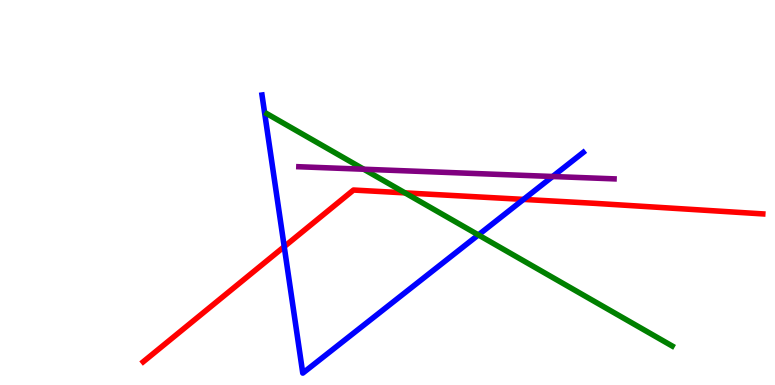[{'lines': ['blue', 'red'], 'intersections': [{'x': 3.67, 'y': 3.59}, {'x': 6.76, 'y': 4.82}]}, {'lines': ['green', 'red'], 'intersections': [{'x': 5.23, 'y': 4.99}]}, {'lines': ['purple', 'red'], 'intersections': []}, {'lines': ['blue', 'green'], 'intersections': [{'x': 6.17, 'y': 3.9}]}, {'lines': ['blue', 'purple'], 'intersections': [{'x': 7.13, 'y': 5.42}]}, {'lines': ['green', 'purple'], 'intersections': [{'x': 4.69, 'y': 5.6}]}]